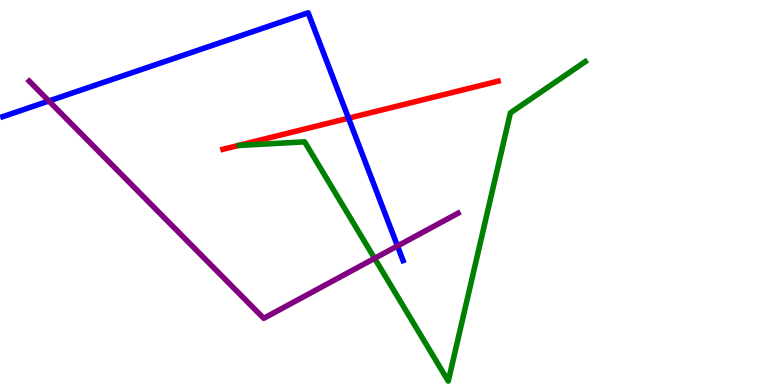[{'lines': ['blue', 'red'], 'intersections': [{'x': 4.5, 'y': 6.93}]}, {'lines': ['green', 'red'], 'intersections': []}, {'lines': ['purple', 'red'], 'intersections': []}, {'lines': ['blue', 'green'], 'intersections': []}, {'lines': ['blue', 'purple'], 'intersections': [{'x': 0.63, 'y': 7.38}, {'x': 5.13, 'y': 3.61}]}, {'lines': ['green', 'purple'], 'intersections': [{'x': 4.83, 'y': 3.29}]}]